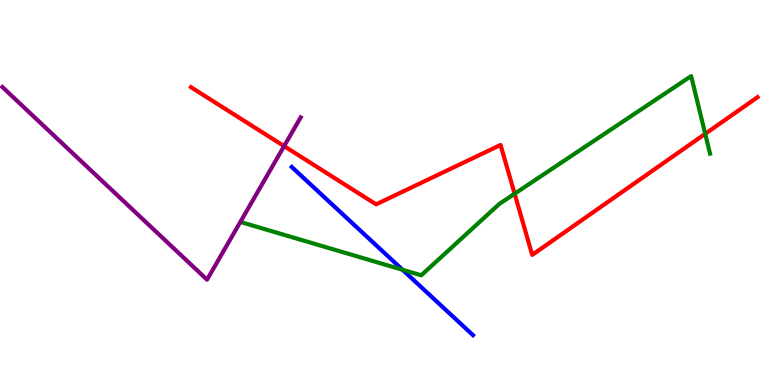[{'lines': ['blue', 'red'], 'intersections': []}, {'lines': ['green', 'red'], 'intersections': [{'x': 6.64, 'y': 4.97}, {'x': 9.1, 'y': 6.52}]}, {'lines': ['purple', 'red'], 'intersections': [{'x': 3.67, 'y': 6.2}]}, {'lines': ['blue', 'green'], 'intersections': [{'x': 5.19, 'y': 2.99}]}, {'lines': ['blue', 'purple'], 'intersections': []}, {'lines': ['green', 'purple'], 'intersections': []}]